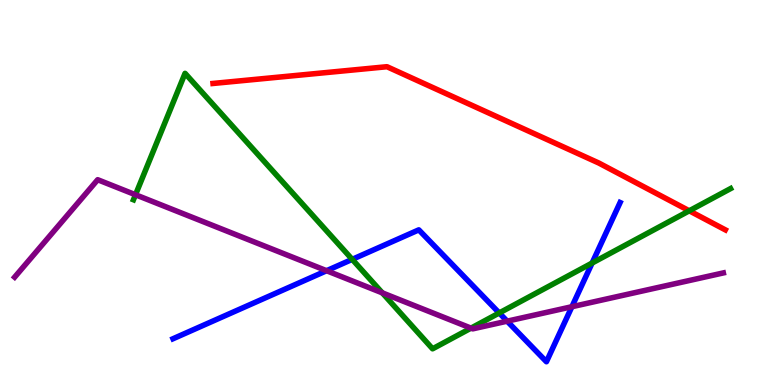[{'lines': ['blue', 'red'], 'intersections': []}, {'lines': ['green', 'red'], 'intersections': [{'x': 8.89, 'y': 4.52}]}, {'lines': ['purple', 'red'], 'intersections': []}, {'lines': ['blue', 'green'], 'intersections': [{'x': 4.54, 'y': 3.26}, {'x': 6.44, 'y': 1.87}, {'x': 7.64, 'y': 3.17}]}, {'lines': ['blue', 'purple'], 'intersections': [{'x': 4.21, 'y': 2.97}, {'x': 6.54, 'y': 1.66}, {'x': 7.38, 'y': 2.03}]}, {'lines': ['green', 'purple'], 'intersections': [{'x': 1.75, 'y': 4.94}, {'x': 4.93, 'y': 2.39}, {'x': 6.08, 'y': 1.48}]}]